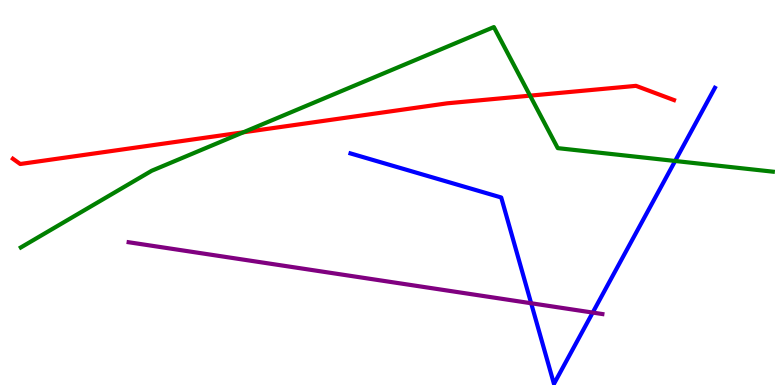[{'lines': ['blue', 'red'], 'intersections': []}, {'lines': ['green', 'red'], 'intersections': [{'x': 3.14, 'y': 6.56}, {'x': 6.84, 'y': 7.52}]}, {'lines': ['purple', 'red'], 'intersections': []}, {'lines': ['blue', 'green'], 'intersections': [{'x': 8.71, 'y': 5.82}]}, {'lines': ['blue', 'purple'], 'intersections': [{'x': 6.85, 'y': 2.12}, {'x': 7.65, 'y': 1.88}]}, {'lines': ['green', 'purple'], 'intersections': []}]